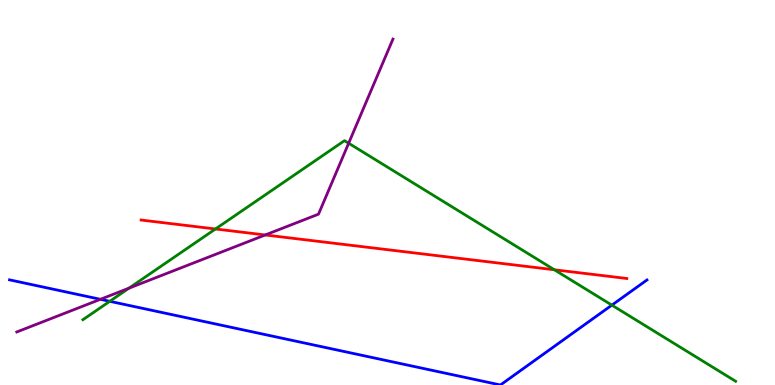[{'lines': ['blue', 'red'], 'intersections': []}, {'lines': ['green', 'red'], 'intersections': [{'x': 2.78, 'y': 4.05}, {'x': 7.15, 'y': 2.99}]}, {'lines': ['purple', 'red'], 'intersections': [{'x': 3.42, 'y': 3.9}]}, {'lines': ['blue', 'green'], 'intersections': [{'x': 1.42, 'y': 2.17}, {'x': 7.89, 'y': 2.07}]}, {'lines': ['blue', 'purple'], 'intersections': [{'x': 1.3, 'y': 2.23}]}, {'lines': ['green', 'purple'], 'intersections': [{'x': 1.66, 'y': 2.52}, {'x': 4.5, 'y': 6.28}]}]